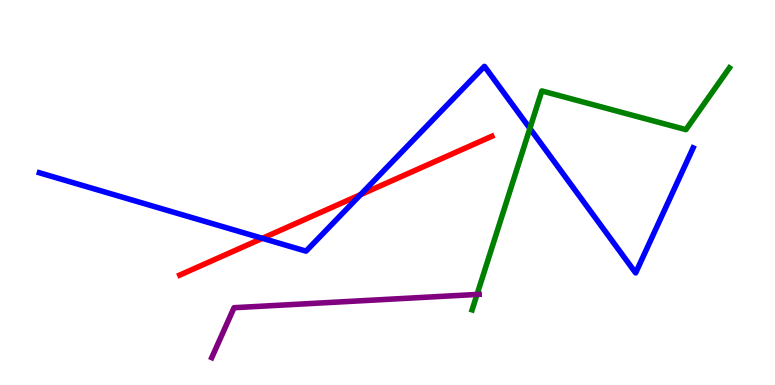[{'lines': ['blue', 'red'], 'intersections': [{'x': 3.39, 'y': 3.81}, {'x': 4.65, 'y': 4.94}]}, {'lines': ['green', 'red'], 'intersections': []}, {'lines': ['purple', 'red'], 'intersections': []}, {'lines': ['blue', 'green'], 'intersections': [{'x': 6.84, 'y': 6.66}]}, {'lines': ['blue', 'purple'], 'intersections': []}, {'lines': ['green', 'purple'], 'intersections': [{'x': 6.16, 'y': 2.35}]}]